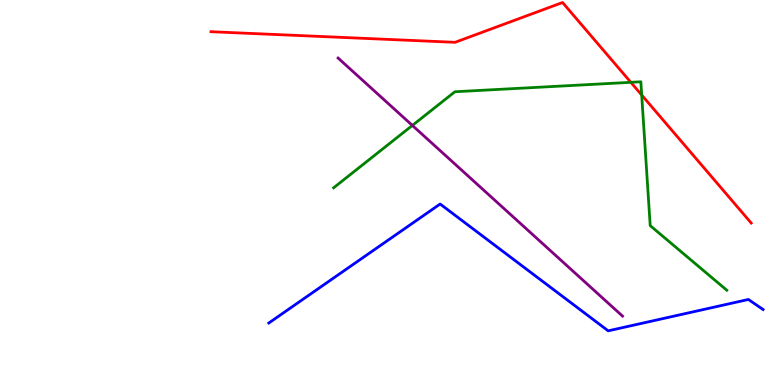[{'lines': ['blue', 'red'], 'intersections': []}, {'lines': ['green', 'red'], 'intersections': [{'x': 8.14, 'y': 7.86}, {'x': 8.28, 'y': 7.53}]}, {'lines': ['purple', 'red'], 'intersections': []}, {'lines': ['blue', 'green'], 'intersections': []}, {'lines': ['blue', 'purple'], 'intersections': []}, {'lines': ['green', 'purple'], 'intersections': [{'x': 5.32, 'y': 6.74}]}]